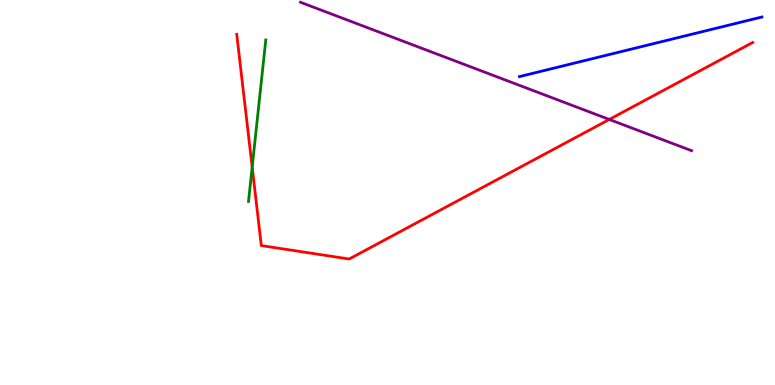[{'lines': ['blue', 'red'], 'intersections': []}, {'lines': ['green', 'red'], 'intersections': [{'x': 3.25, 'y': 5.66}]}, {'lines': ['purple', 'red'], 'intersections': [{'x': 7.86, 'y': 6.9}]}, {'lines': ['blue', 'green'], 'intersections': []}, {'lines': ['blue', 'purple'], 'intersections': []}, {'lines': ['green', 'purple'], 'intersections': []}]